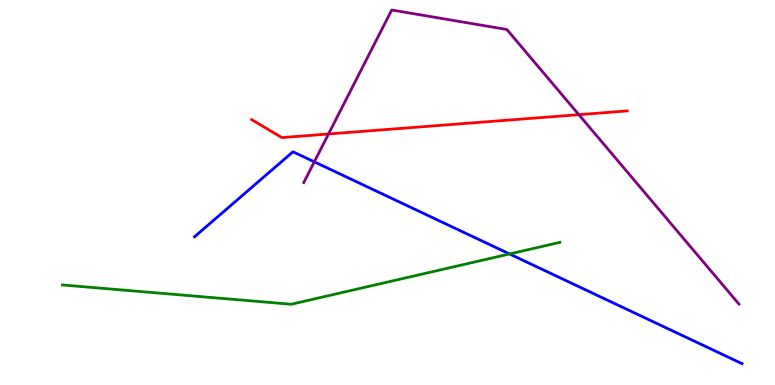[{'lines': ['blue', 'red'], 'intersections': []}, {'lines': ['green', 'red'], 'intersections': []}, {'lines': ['purple', 'red'], 'intersections': [{'x': 4.24, 'y': 6.52}, {'x': 7.47, 'y': 7.02}]}, {'lines': ['blue', 'green'], 'intersections': [{'x': 6.57, 'y': 3.4}]}, {'lines': ['blue', 'purple'], 'intersections': [{'x': 4.06, 'y': 5.8}]}, {'lines': ['green', 'purple'], 'intersections': []}]